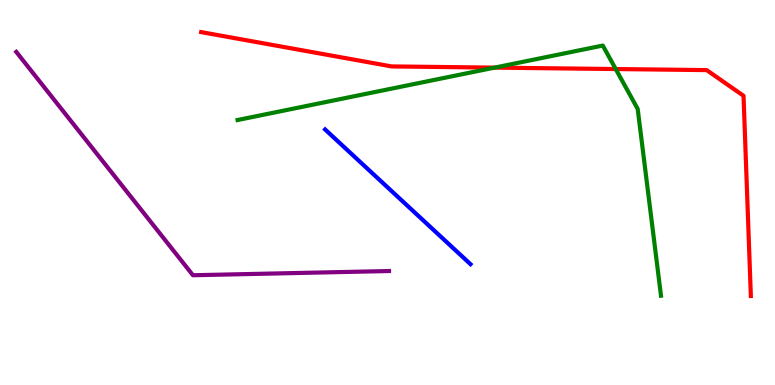[{'lines': ['blue', 'red'], 'intersections': []}, {'lines': ['green', 'red'], 'intersections': [{'x': 6.38, 'y': 8.24}, {'x': 7.94, 'y': 8.21}]}, {'lines': ['purple', 'red'], 'intersections': []}, {'lines': ['blue', 'green'], 'intersections': []}, {'lines': ['blue', 'purple'], 'intersections': []}, {'lines': ['green', 'purple'], 'intersections': []}]